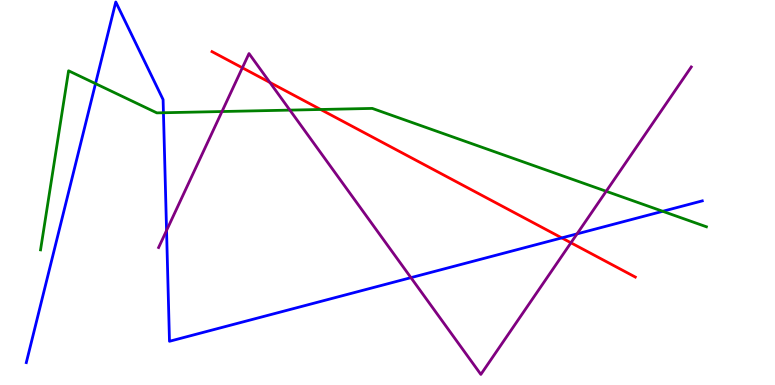[{'lines': ['blue', 'red'], 'intersections': [{'x': 7.25, 'y': 3.82}]}, {'lines': ['green', 'red'], 'intersections': [{'x': 4.14, 'y': 7.16}]}, {'lines': ['purple', 'red'], 'intersections': [{'x': 3.13, 'y': 8.24}, {'x': 3.48, 'y': 7.86}, {'x': 7.37, 'y': 3.69}]}, {'lines': ['blue', 'green'], 'intersections': [{'x': 1.23, 'y': 7.83}, {'x': 2.11, 'y': 7.07}, {'x': 8.55, 'y': 4.51}]}, {'lines': ['blue', 'purple'], 'intersections': [{'x': 2.15, 'y': 4.01}, {'x': 5.3, 'y': 2.79}, {'x': 7.45, 'y': 3.93}]}, {'lines': ['green', 'purple'], 'intersections': [{'x': 2.86, 'y': 7.1}, {'x': 3.74, 'y': 7.14}, {'x': 7.82, 'y': 5.03}]}]